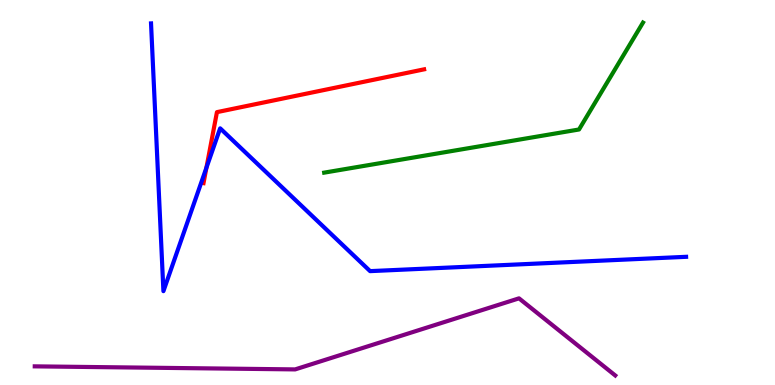[{'lines': ['blue', 'red'], 'intersections': [{'x': 2.66, 'y': 5.64}]}, {'lines': ['green', 'red'], 'intersections': []}, {'lines': ['purple', 'red'], 'intersections': []}, {'lines': ['blue', 'green'], 'intersections': []}, {'lines': ['blue', 'purple'], 'intersections': []}, {'lines': ['green', 'purple'], 'intersections': []}]